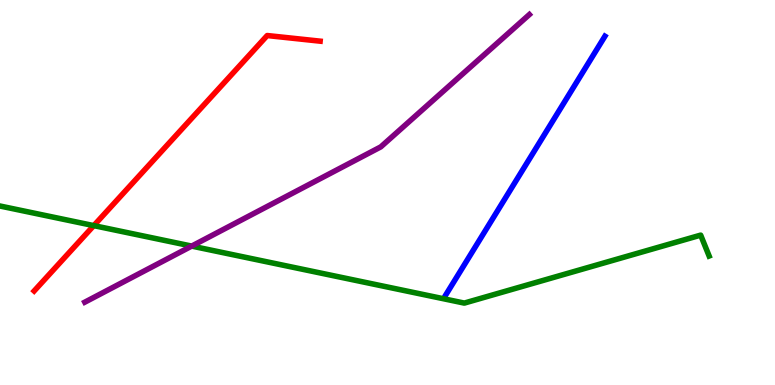[{'lines': ['blue', 'red'], 'intersections': []}, {'lines': ['green', 'red'], 'intersections': [{'x': 1.21, 'y': 4.14}]}, {'lines': ['purple', 'red'], 'intersections': []}, {'lines': ['blue', 'green'], 'intersections': []}, {'lines': ['blue', 'purple'], 'intersections': []}, {'lines': ['green', 'purple'], 'intersections': [{'x': 2.47, 'y': 3.61}]}]